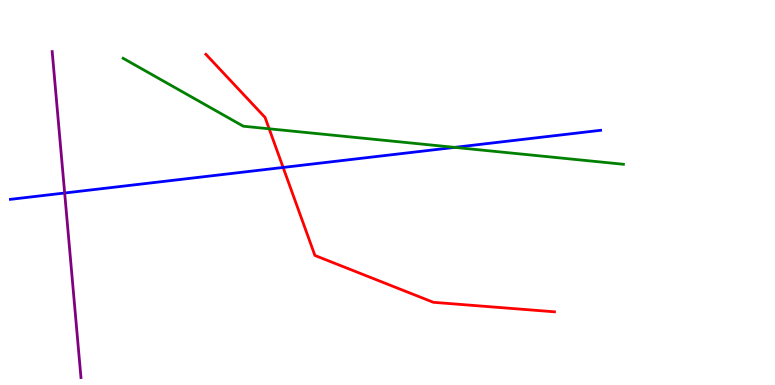[{'lines': ['blue', 'red'], 'intersections': [{'x': 3.65, 'y': 5.65}]}, {'lines': ['green', 'red'], 'intersections': [{'x': 3.47, 'y': 6.65}]}, {'lines': ['purple', 'red'], 'intersections': []}, {'lines': ['blue', 'green'], 'intersections': [{'x': 5.87, 'y': 6.17}]}, {'lines': ['blue', 'purple'], 'intersections': [{'x': 0.834, 'y': 4.99}]}, {'lines': ['green', 'purple'], 'intersections': []}]